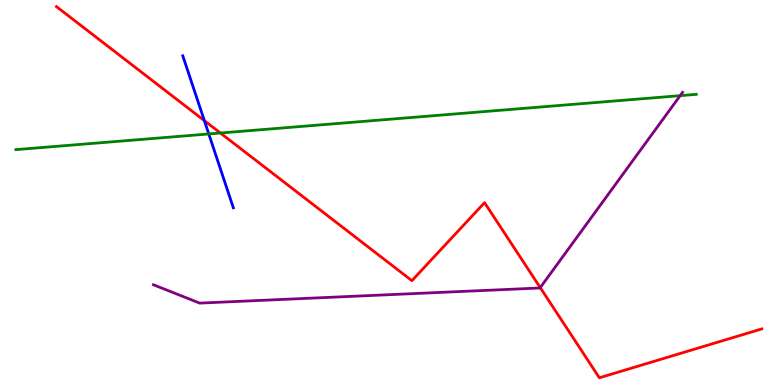[{'lines': ['blue', 'red'], 'intersections': [{'x': 2.64, 'y': 6.87}]}, {'lines': ['green', 'red'], 'intersections': [{'x': 2.84, 'y': 6.55}]}, {'lines': ['purple', 'red'], 'intersections': [{'x': 6.97, 'y': 2.53}]}, {'lines': ['blue', 'green'], 'intersections': [{'x': 2.69, 'y': 6.52}]}, {'lines': ['blue', 'purple'], 'intersections': []}, {'lines': ['green', 'purple'], 'intersections': [{'x': 8.78, 'y': 7.52}]}]